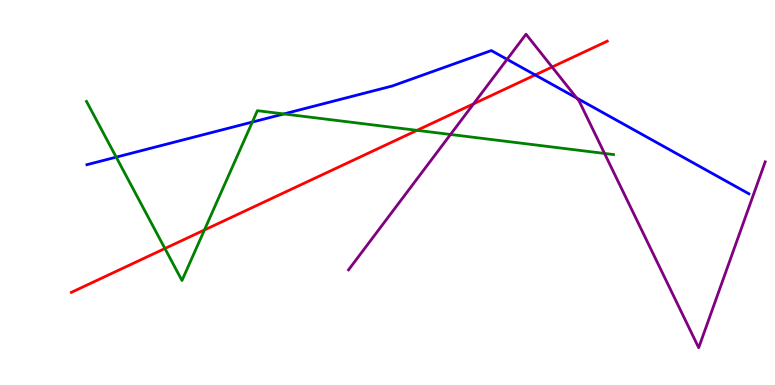[{'lines': ['blue', 'red'], 'intersections': [{'x': 6.91, 'y': 8.05}]}, {'lines': ['green', 'red'], 'intersections': [{'x': 2.13, 'y': 3.55}, {'x': 2.64, 'y': 4.03}, {'x': 5.38, 'y': 6.61}]}, {'lines': ['purple', 'red'], 'intersections': [{'x': 6.11, 'y': 7.3}, {'x': 7.12, 'y': 8.26}]}, {'lines': ['blue', 'green'], 'intersections': [{'x': 1.5, 'y': 5.92}, {'x': 3.26, 'y': 6.83}, {'x': 3.66, 'y': 7.04}]}, {'lines': ['blue', 'purple'], 'intersections': [{'x': 6.54, 'y': 8.46}, {'x': 7.44, 'y': 7.45}]}, {'lines': ['green', 'purple'], 'intersections': [{'x': 5.81, 'y': 6.51}, {'x': 7.8, 'y': 6.01}]}]